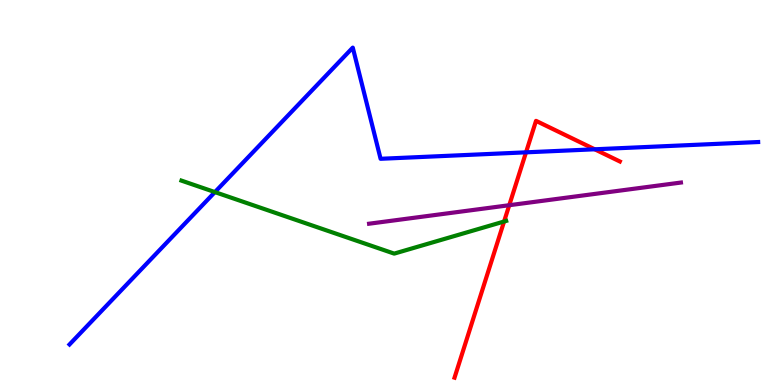[{'lines': ['blue', 'red'], 'intersections': [{'x': 6.79, 'y': 6.04}, {'x': 7.67, 'y': 6.12}]}, {'lines': ['green', 'red'], 'intersections': [{'x': 6.5, 'y': 4.25}]}, {'lines': ['purple', 'red'], 'intersections': [{'x': 6.57, 'y': 4.67}]}, {'lines': ['blue', 'green'], 'intersections': [{'x': 2.77, 'y': 5.01}]}, {'lines': ['blue', 'purple'], 'intersections': []}, {'lines': ['green', 'purple'], 'intersections': []}]